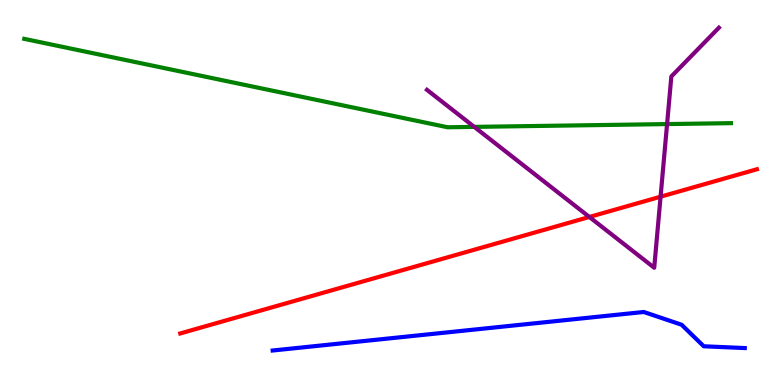[{'lines': ['blue', 'red'], 'intersections': []}, {'lines': ['green', 'red'], 'intersections': []}, {'lines': ['purple', 'red'], 'intersections': [{'x': 7.6, 'y': 4.36}, {'x': 8.52, 'y': 4.89}]}, {'lines': ['blue', 'green'], 'intersections': []}, {'lines': ['blue', 'purple'], 'intersections': []}, {'lines': ['green', 'purple'], 'intersections': [{'x': 6.12, 'y': 6.7}, {'x': 8.61, 'y': 6.78}]}]